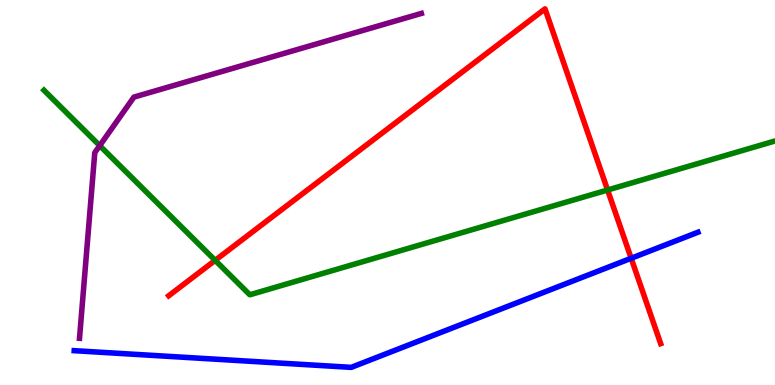[{'lines': ['blue', 'red'], 'intersections': [{'x': 8.14, 'y': 3.29}]}, {'lines': ['green', 'red'], 'intersections': [{'x': 2.78, 'y': 3.24}, {'x': 7.84, 'y': 5.06}]}, {'lines': ['purple', 'red'], 'intersections': []}, {'lines': ['blue', 'green'], 'intersections': []}, {'lines': ['blue', 'purple'], 'intersections': []}, {'lines': ['green', 'purple'], 'intersections': [{'x': 1.29, 'y': 6.22}]}]